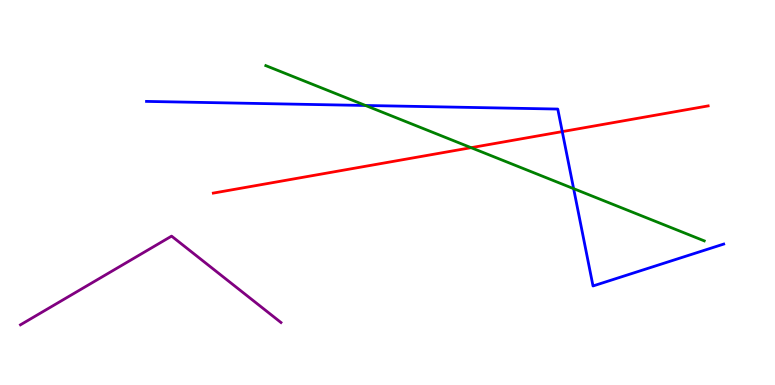[{'lines': ['blue', 'red'], 'intersections': [{'x': 7.25, 'y': 6.58}]}, {'lines': ['green', 'red'], 'intersections': [{'x': 6.08, 'y': 6.16}]}, {'lines': ['purple', 'red'], 'intersections': []}, {'lines': ['blue', 'green'], 'intersections': [{'x': 4.72, 'y': 7.26}, {'x': 7.4, 'y': 5.1}]}, {'lines': ['blue', 'purple'], 'intersections': []}, {'lines': ['green', 'purple'], 'intersections': []}]